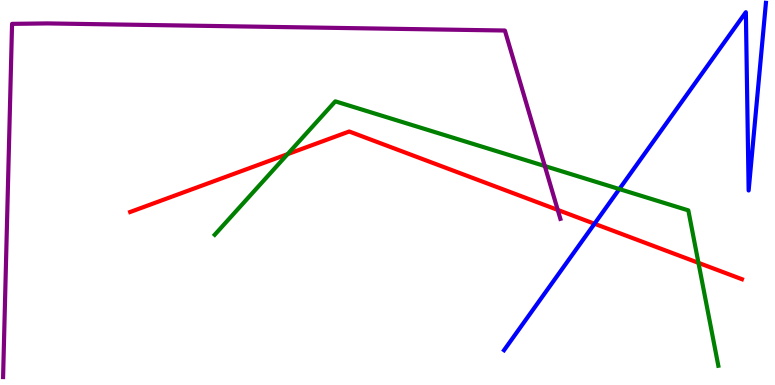[{'lines': ['blue', 'red'], 'intersections': [{'x': 7.67, 'y': 4.19}]}, {'lines': ['green', 'red'], 'intersections': [{'x': 3.71, 'y': 6.0}, {'x': 9.01, 'y': 3.17}]}, {'lines': ['purple', 'red'], 'intersections': [{'x': 7.2, 'y': 4.55}]}, {'lines': ['blue', 'green'], 'intersections': [{'x': 7.99, 'y': 5.09}]}, {'lines': ['blue', 'purple'], 'intersections': []}, {'lines': ['green', 'purple'], 'intersections': [{'x': 7.03, 'y': 5.69}]}]